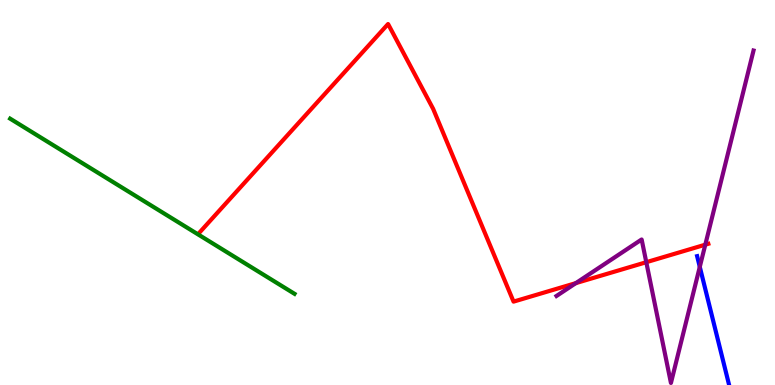[{'lines': ['blue', 'red'], 'intersections': []}, {'lines': ['green', 'red'], 'intersections': []}, {'lines': ['purple', 'red'], 'intersections': [{'x': 7.43, 'y': 2.65}, {'x': 8.34, 'y': 3.19}, {'x': 9.1, 'y': 3.64}]}, {'lines': ['blue', 'green'], 'intersections': []}, {'lines': ['blue', 'purple'], 'intersections': [{'x': 9.03, 'y': 3.07}]}, {'lines': ['green', 'purple'], 'intersections': []}]